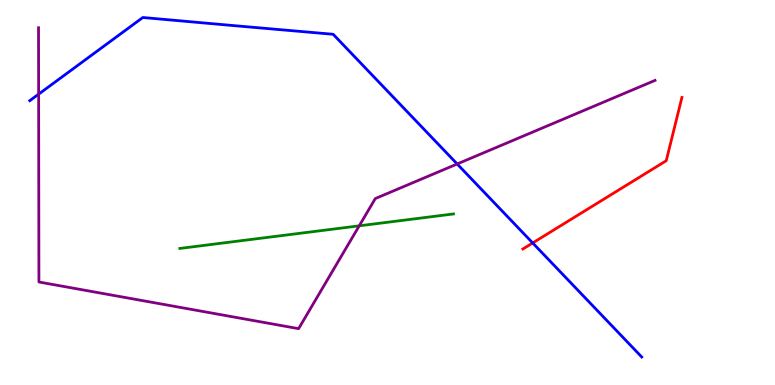[{'lines': ['blue', 'red'], 'intersections': [{'x': 6.87, 'y': 3.69}]}, {'lines': ['green', 'red'], 'intersections': []}, {'lines': ['purple', 'red'], 'intersections': []}, {'lines': ['blue', 'green'], 'intersections': []}, {'lines': ['blue', 'purple'], 'intersections': [{'x': 0.498, 'y': 7.55}, {'x': 5.9, 'y': 5.74}]}, {'lines': ['green', 'purple'], 'intersections': [{'x': 4.64, 'y': 4.13}]}]